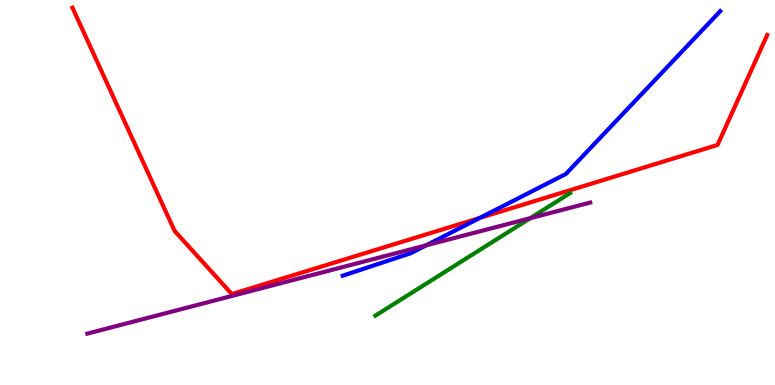[{'lines': ['blue', 'red'], 'intersections': [{'x': 6.19, 'y': 4.34}]}, {'lines': ['green', 'red'], 'intersections': []}, {'lines': ['purple', 'red'], 'intersections': []}, {'lines': ['blue', 'green'], 'intersections': []}, {'lines': ['blue', 'purple'], 'intersections': [{'x': 5.5, 'y': 3.63}]}, {'lines': ['green', 'purple'], 'intersections': [{'x': 6.84, 'y': 4.33}]}]